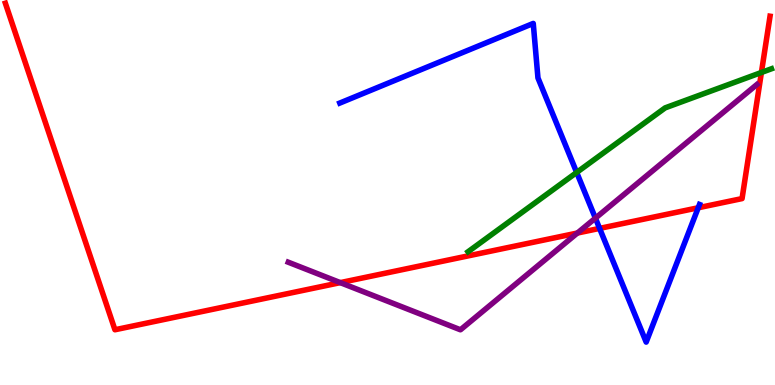[{'lines': ['blue', 'red'], 'intersections': [{'x': 7.74, 'y': 4.07}, {'x': 9.01, 'y': 4.6}]}, {'lines': ['green', 'red'], 'intersections': [{'x': 9.82, 'y': 8.12}]}, {'lines': ['purple', 'red'], 'intersections': [{'x': 4.39, 'y': 2.66}, {'x': 7.45, 'y': 3.95}]}, {'lines': ['blue', 'green'], 'intersections': [{'x': 7.44, 'y': 5.52}]}, {'lines': ['blue', 'purple'], 'intersections': [{'x': 7.68, 'y': 4.33}]}, {'lines': ['green', 'purple'], 'intersections': []}]